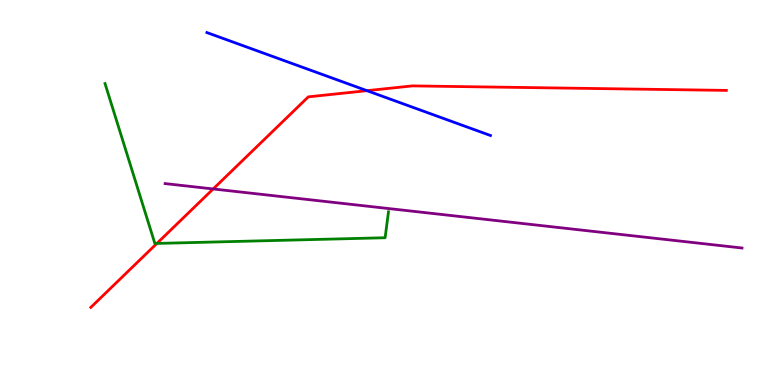[{'lines': ['blue', 'red'], 'intersections': [{'x': 4.74, 'y': 7.64}]}, {'lines': ['green', 'red'], 'intersections': [{'x': 2.02, 'y': 3.68}]}, {'lines': ['purple', 'red'], 'intersections': [{'x': 2.75, 'y': 5.09}]}, {'lines': ['blue', 'green'], 'intersections': []}, {'lines': ['blue', 'purple'], 'intersections': []}, {'lines': ['green', 'purple'], 'intersections': []}]